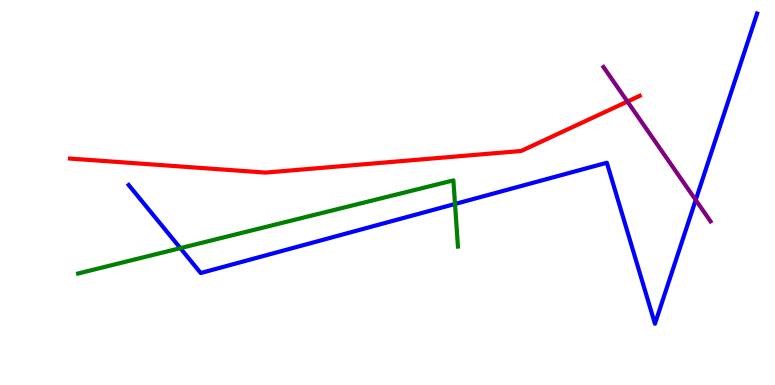[{'lines': ['blue', 'red'], 'intersections': []}, {'lines': ['green', 'red'], 'intersections': []}, {'lines': ['purple', 'red'], 'intersections': [{'x': 8.1, 'y': 7.36}]}, {'lines': ['blue', 'green'], 'intersections': [{'x': 2.33, 'y': 3.55}, {'x': 5.87, 'y': 4.7}]}, {'lines': ['blue', 'purple'], 'intersections': [{'x': 8.98, 'y': 4.81}]}, {'lines': ['green', 'purple'], 'intersections': []}]